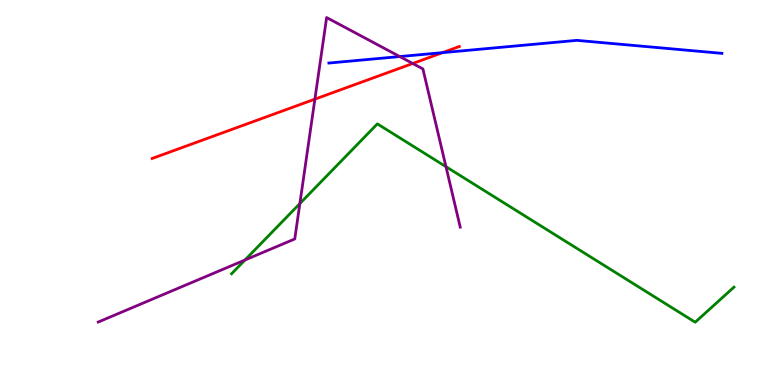[{'lines': ['blue', 'red'], 'intersections': [{'x': 5.71, 'y': 8.63}]}, {'lines': ['green', 'red'], 'intersections': []}, {'lines': ['purple', 'red'], 'intersections': [{'x': 4.06, 'y': 7.42}, {'x': 5.33, 'y': 8.35}]}, {'lines': ['blue', 'green'], 'intersections': []}, {'lines': ['blue', 'purple'], 'intersections': [{'x': 5.16, 'y': 8.53}]}, {'lines': ['green', 'purple'], 'intersections': [{'x': 3.16, 'y': 3.25}, {'x': 3.87, 'y': 4.71}, {'x': 5.75, 'y': 5.67}]}]